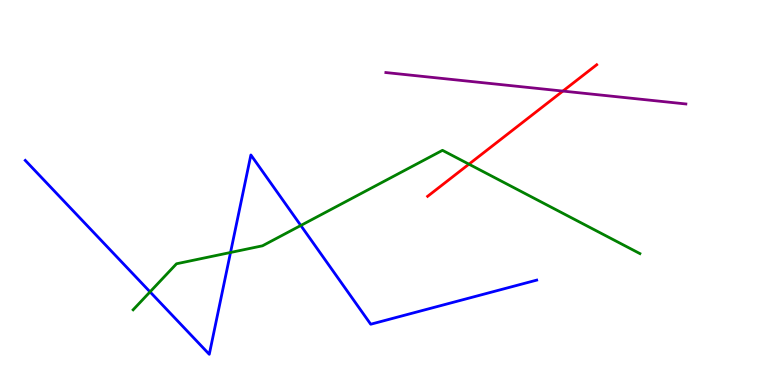[{'lines': ['blue', 'red'], 'intersections': []}, {'lines': ['green', 'red'], 'intersections': [{'x': 6.05, 'y': 5.74}]}, {'lines': ['purple', 'red'], 'intersections': [{'x': 7.26, 'y': 7.63}]}, {'lines': ['blue', 'green'], 'intersections': [{'x': 1.94, 'y': 2.42}, {'x': 2.97, 'y': 3.44}, {'x': 3.88, 'y': 4.14}]}, {'lines': ['blue', 'purple'], 'intersections': []}, {'lines': ['green', 'purple'], 'intersections': []}]